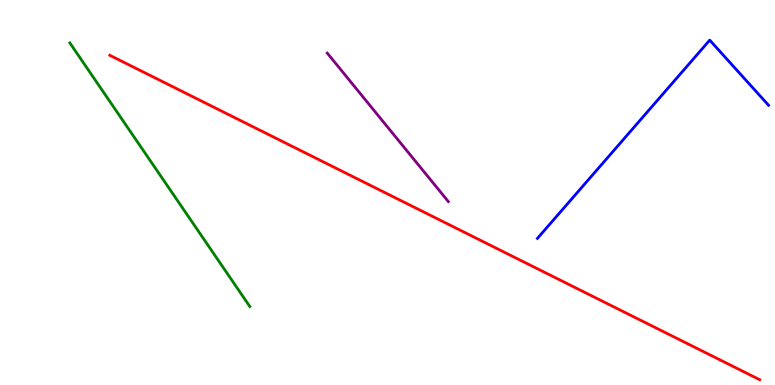[{'lines': ['blue', 'red'], 'intersections': []}, {'lines': ['green', 'red'], 'intersections': []}, {'lines': ['purple', 'red'], 'intersections': []}, {'lines': ['blue', 'green'], 'intersections': []}, {'lines': ['blue', 'purple'], 'intersections': []}, {'lines': ['green', 'purple'], 'intersections': []}]